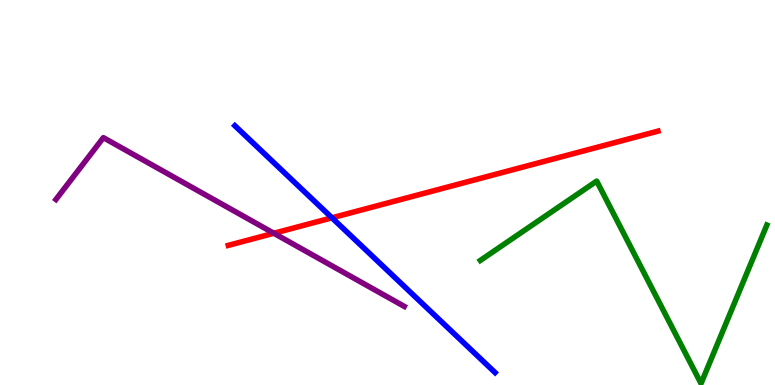[{'lines': ['blue', 'red'], 'intersections': [{'x': 4.28, 'y': 4.34}]}, {'lines': ['green', 'red'], 'intersections': []}, {'lines': ['purple', 'red'], 'intersections': [{'x': 3.53, 'y': 3.94}]}, {'lines': ['blue', 'green'], 'intersections': []}, {'lines': ['blue', 'purple'], 'intersections': []}, {'lines': ['green', 'purple'], 'intersections': []}]